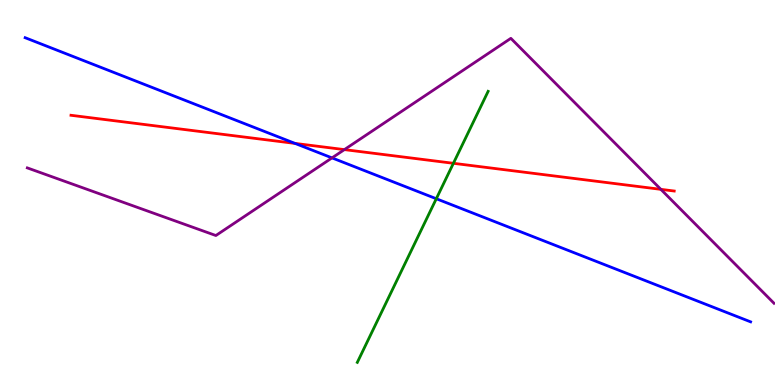[{'lines': ['blue', 'red'], 'intersections': [{'x': 3.81, 'y': 6.27}]}, {'lines': ['green', 'red'], 'intersections': [{'x': 5.85, 'y': 5.76}]}, {'lines': ['purple', 'red'], 'intersections': [{'x': 4.44, 'y': 6.11}, {'x': 8.53, 'y': 5.08}]}, {'lines': ['blue', 'green'], 'intersections': [{'x': 5.63, 'y': 4.84}]}, {'lines': ['blue', 'purple'], 'intersections': [{'x': 4.28, 'y': 5.9}]}, {'lines': ['green', 'purple'], 'intersections': []}]